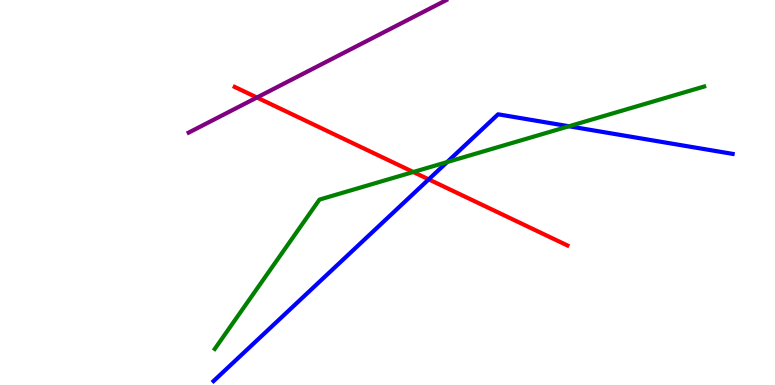[{'lines': ['blue', 'red'], 'intersections': [{'x': 5.53, 'y': 5.34}]}, {'lines': ['green', 'red'], 'intersections': [{'x': 5.33, 'y': 5.53}]}, {'lines': ['purple', 'red'], 'intersections': [{'x': 3.32, 'y': 7.47}]}, {'lines': ['blue', 'green'], 'intersections': [{'x': 5.77, 'y': 5.79}, {'x': 7.34, 'y': 6.72}]}, {'lines': ['blue', 'purple'], 'intersections': []}, {'lines': ['green', 'purple'], 'intersections': []}]